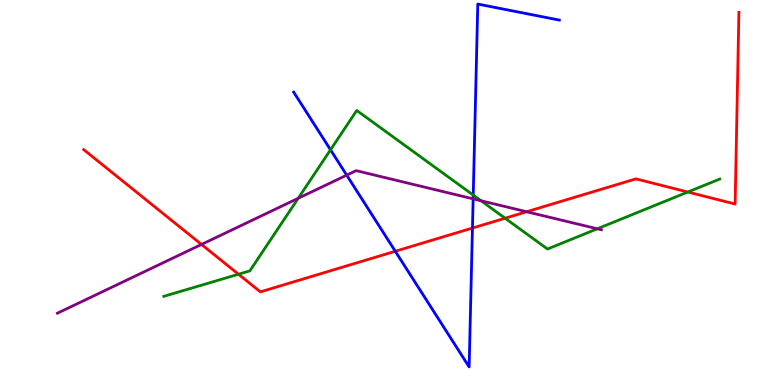[{'lines': ['blue', 'red'], 'intersections': [{'x': 5.1, 'y': 3.47}, {'x': 6.1, 'y': 4.08}]}, {'lines': ['green', 'red'], 'intersections': [{'x': 3.08, 'y': 2.88}, {'x': 6.52, 'y': 4.33}, {'x': 8.87, 'y': 5.01}]}, {'lines': ['purple', 'red'], 'intersections': [{'x': 2.6, 'y': 3.65}, {'x': 6.8, 'y': 4.5}]}, {'lines': ['blue', 'green'], 'intersections': [{'x': 4.26, 'y': 6.11}, {'x': 6.11, 'y': 4.93}]}, {'lines': ['blue', 'purple'], 'intersections': [{'x': 4.47, 'y': 5.45}, {'x': 6.11, 'y': 4.84}]}, {'lines': ['green', 'purple'], 'intersections': [{'x': 3.85, 'y': 4.85}, {'x': 6.21, 'y': 4.79}, {'x': 7.71, 'y': 4.06}]}]